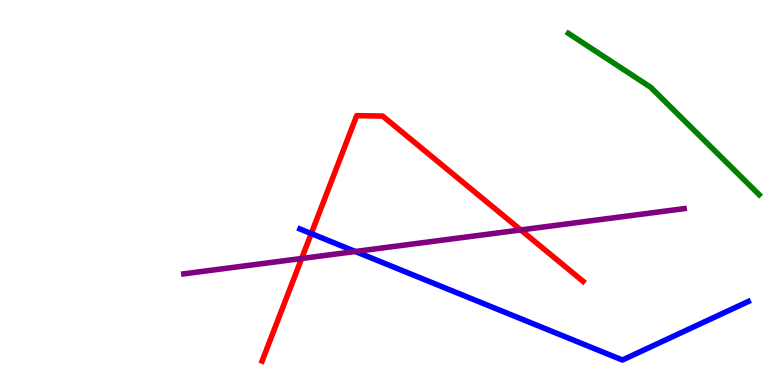[{'lines': ['blue', 'red'], 'intersections': [{'x': 4.02, 'y': 3.93}]}, {'lines': ['green', 'red'], 'intersections': []}, {'lines': ['purple', 'red'], 'intersections': [{'x': 3.89, 'y': 3.29}, {'x': 6.72, 'y': 4.03}]}, {'lines': ['blue', 'green'], 'intersections': []}, {'lines': ['blue', 'purple'], 'intersections': [{'x': 4.59, 'y': 3.47}]}, {'lines': ['green', 'purple'], 'intersections': []}]